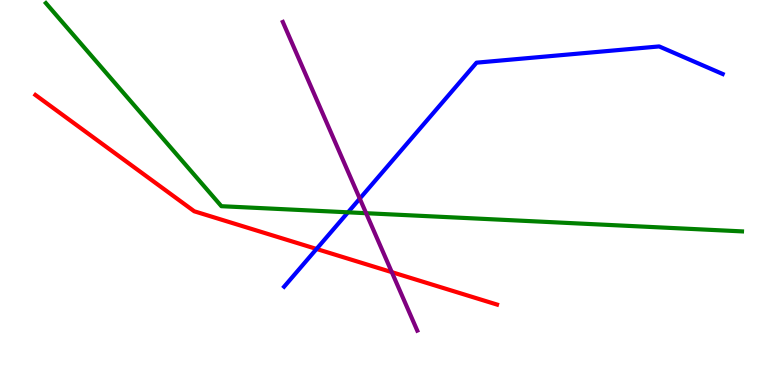[{'lines': ['blue', 'red'], 'intersections': [{'x': 4.08, 'y': 3.53}]}, {'lines': ['green', 'red'], 'intersections': []}, {'lines': ['purple', 'red'], 'intersections': [{'x': 5.06, 'y': 2.93}]}, {'lines': ['blue', 'green'], 'intersections': [{'x': 4.49, 'y': 4.49}]}, {'lines': ['blue', 'purple'], 'intersections': [{'x': 4.64, 'y': 4.84}]}, {'lines': ['green', 'purple'], 'intersections': [{'x': 4.72, 'y': 4.46}]}]